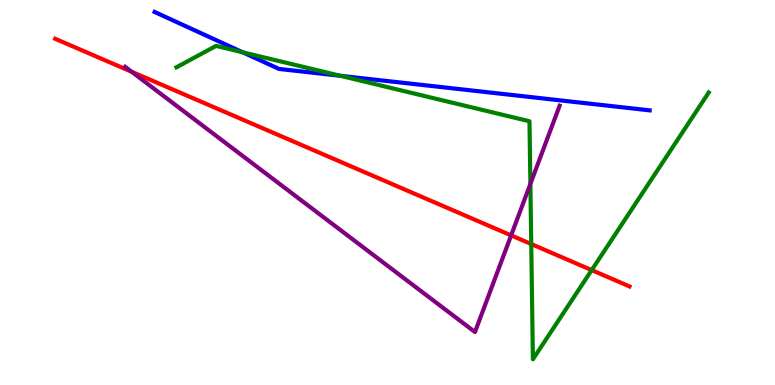[{'lines': ['blue', 'red'], 'intersections': []}, {'lines': ['green', 'red'], 'intersections': [{'x': 6.85, 'y': 3.66}, {'x': 7.63, 'y': 2.98}]}, {'lines': ['purple', 'red'], 'intersections': [{'x': 1.7, 'y': 8.14}, {'x': 6.6, 'y': 3.89}]}, {'lines': ['blue', 'green'], 'intersections': [{'x': 3.13, 'y': 8.64}, {'x': 4.39, 'y': 8.03}]}, {'lines': ['blue', 'purple'], 'intersections': []}, {'lines': ['green', 'purple'], 'intersections': [{'x': 6.84, 'y': 5.22}]}]